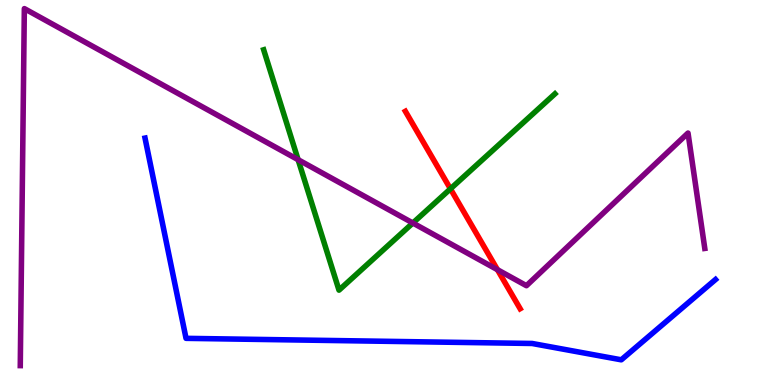[{'lines': ['blue', 'red'], 'intersections': []}, {'lines': ['green', 'red'], 'intersections': [{'x': 5.81, 'y': 5.1}]}, {'lines': ['purple', 'red'], 'intersections': [{'x': 6.42, 'y': 2.99}]}, {'lines': ['blue', 'green'], 'intersections': []}, {'lines': ['blue', 'purple'], 'intersections': []}, {'lines': ['green', 'purple'], 'intersections': [{'x': 3.85, 'y': 5.85}, {'x': 5.33, 'y': 4.21}]}]